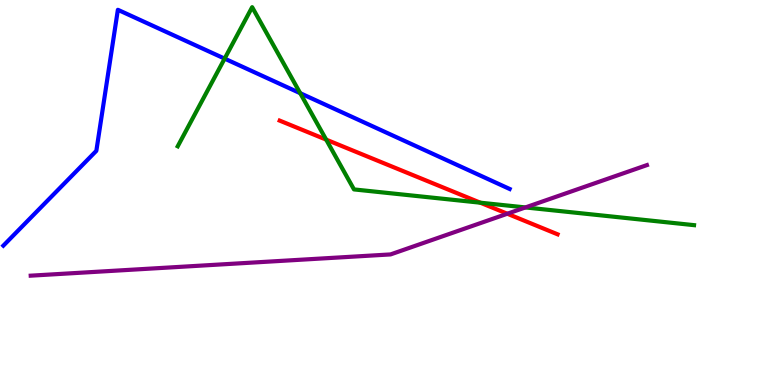[{'lines': ['blue', 'red'], 'intersections': []}, {'lines': ['green', 'red'], 'intersections': [{'x': 4.21, 'y': 6.37}, {'x': 6.2, 'y': 4.74}]}, {'lines': ['purple', 'red'], 'intersections': [{'x': 6.55, 'y': 4.45}]}, {'lines': ['blue', 'green'], 'intersections': [{'x': 2.9, 'y': 8.48}, {'x': 3.87, 'y': 7.58}]}, {'lines': ['blue', 'purple'], 'intersections': []}, {'lines': ['green', 'purple'], 'intersections': [{'x': 6.78, 'y': 4.61}]}]